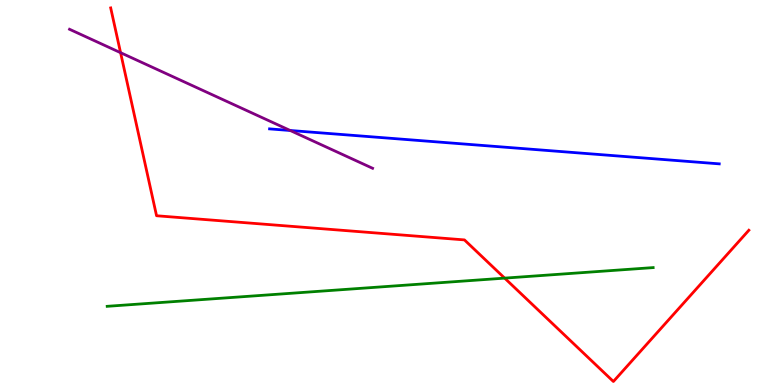[{'lines': ['blue', 'red'], 'intersections': []}, {'lines': ['green', 'red'], 'intersections': [{'x': 6.51, 'y': 2.78}]}, {'lines': ['purple', 'red'], 'intersections': [{'x': 1.56, 'y': 8.63}]}, {'lines': ['blue', 'green'], 'intersections': []}, {'lines': ['blue', 'purple'], 'intersections': [{'x': 3.74, 'y': 6.61}]}, {'lines': ['green', 'purple'], 'intersections': []}]